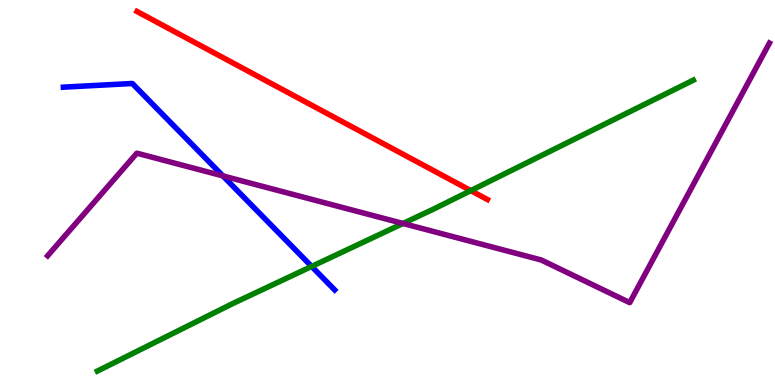[{'lines': ['blue', 'red'], 'intersections': []}, {'lines': ['green', 'red'], 'intersections': [{'x': 6.07, 'y': 5.05}]}, {'lines': ['purple', 'red'], 'intersections': []}, {'lines': ['blue', 'green'], 'intersections': [{'x': 4.02, 'y': 3.08}]}, {'lines': ['blue', 'purple'], 'intersections': [{'x': 2.88, 'y': 5.43}]}, {'lines': ['green', 'purple'], 'intersections': [{'x': 5.2, 'y': 4.2}]}]